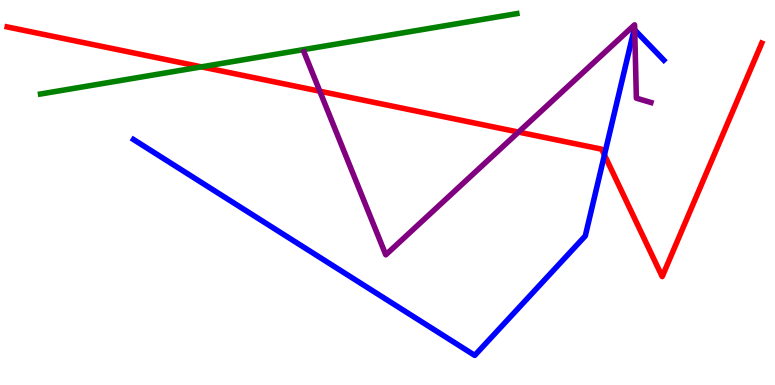[{'lines': ['blue', 'red'], 'intersections': [{'x': 7.8, 'y': 5.97}]}, {'lines': ['green', 'red'], 'intersections': [{'x': 2.6, 'y': 8.26}]}, {'lines': ['purple', 'red'], 'intersections': [{'x': 4.13, 'y': 7.63}, {'x': 6.69, 'y': 6.57}]}, {'lines': ['blue', 'green'], 'intersections': []}, {'lines': ['blue', 'purple'], 'intersections': [{'x': 8.19, 'y': 9.22}]}, {'lines': ['green', 'purple'], 'intersections': []}]